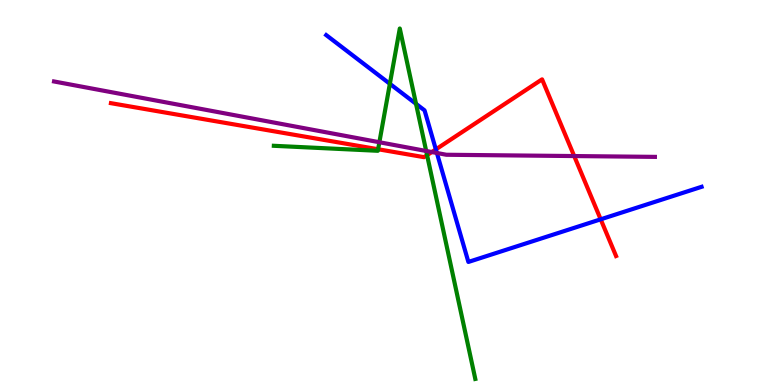[{'lines': ['blue', 'red'], 'intersections': [{'x': 5.62, 'y': 6.12}, {'x': 7.75, 'y': 4.3}]}, {'lines': ['green', 'red'], 'intersections': [{'x': 4.88, 'y': 6.12}, {'x': 5.51, 'y': 5.97}]}, {'lines': ['purple', 'red'], 'intersections': [{'x': 5.57, 'y': 6.05}, {'x': 7.41, 'y': 5.95}]}, {'lines': ['blue', 'green'], 'intersections': [{'x': 5.03, 'y': 7.82}, {'x': 5.37, 'y': 7.3}]}, {'lines': ['blue', 'purple'], 'intersections': [{'x': 5.64, 'y': 6.03}]}, {'lines': ['green', 'purple'], 'intersections': [{'x': 4.9, 'y': 6.31}, {'x': 5.5, 'y': 6.08}]}]